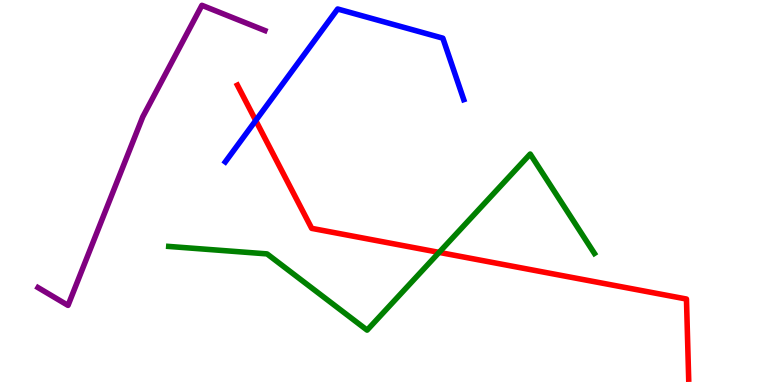[{'lines': ['blue', 'red'], 'intersections': [{'x': 3.3, 'y': 6.87}]}, {'lines': ['green', 'red'], 'intersections': [{'x': 5.67, 'y': 3.44}]}, {'lines': ['purple', 'red'], 'intersections': []}, {'lines': ['blue', 'green'], 'intersections': []}, {'lines': ['blue', 'purple'], 'intersections': []}, {'lines': ['green', 'purple'], 'intersections': []}]